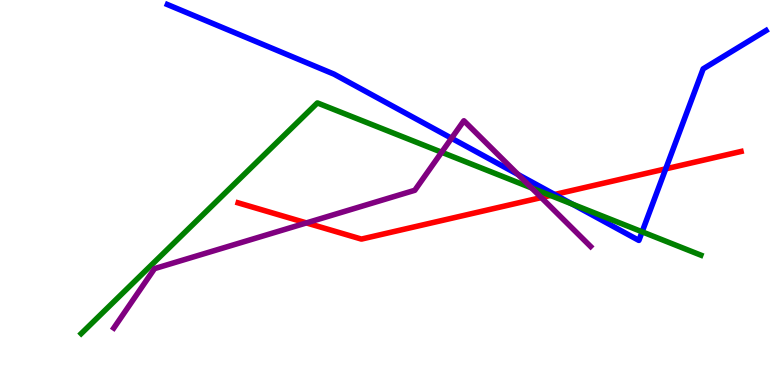[{'lines': ['blue', 'red'], 'intersections': [{'x': 7.16, 'y': 4.95}, {'x': 8.59, 'y': 5.61}]}, {'lines': ['green', 'red'], 'intersections': [{'x': 7.1, 'y': 4.92}]}, {'lines': ['purple', 'red'], 'intersections': [{'x': 3.95, 'y': 4.21}, {'x': 6.98, 'y': 4.87}]}, {'lines': ['blue', 'green'], 'intersections': [{'x': 7.38, 'y': 4.7}, {'x': 8.29, 'y': 3.98}]}, {'lines': ['blue', 'purple'], 'intersections': [{'x': 5.83, 'y': 6.41}, {'x': 6.68, 'y': 5.47}]}, {'lines': ['green', 'purple'], 'intersections': [{'x': 5.7, 'y': 6.05}, {'x': 6.86, 'y': 5.12}]}]